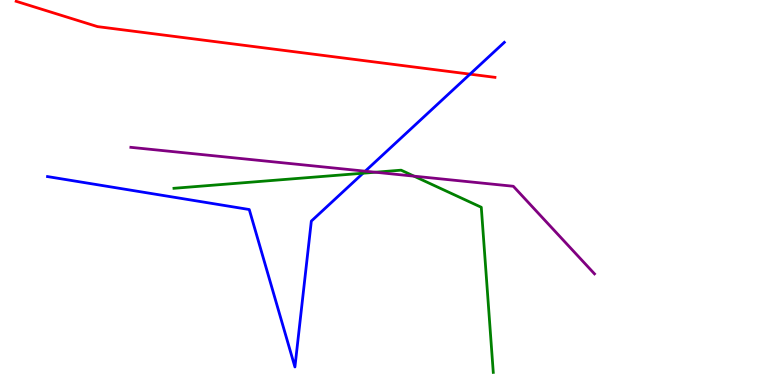[{'lines': ['blue', 'red'], 'intersections': [{'x': 6.06, 'y': 8.07}]}, {'lines': ['green', 'red'], 'intersections': []}, {'lines': ['purple', 'red'], 'intersections': []}, {'lines': ['blue', 'green'], 'intersections': [{'x': 4.68, 'y': 5.5}]}, {'lines': ['blue', 'purple'], 'intersections': [{'x': 4.71, 'y': 5.55}]}, {'lines': ['green', 'purple'], 'intersections': [{'x': 4.84, 'y': 5.53}, {'x': 5.34, 'y': 5.42}]}]